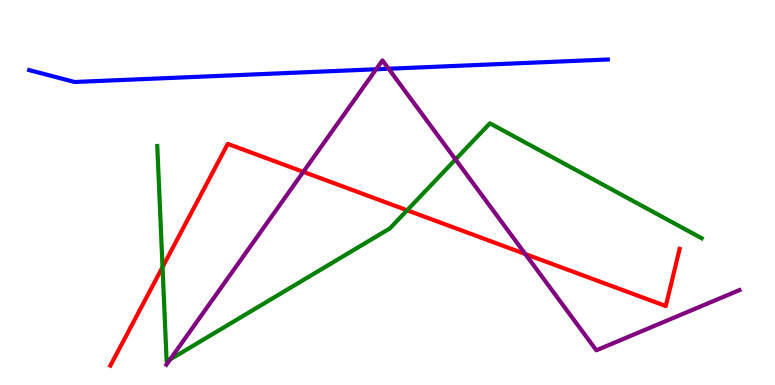[{'lines': ['blue', 'red'], 'intersections': []}, {'lines': ['green', 'red'], 'intersections': [{'x': 2.1, 'y': 3.06}, {'x': 5.25, 'y': 4.54}]}, {'lines': ['purple', 'red'], 'intersections': [{'x': 3.91, 'y': 5.54}, {'x': 6.78, 'y': 3.4}]}, {'lines': ['blue', 'green'], 'intersections': []}, {'lines': ['blue', 'purple'], 'intersections': [{'x': 4.85, 'y': 8.2}, {'x': 5.01, 'y': 8.21}]}, {'lines': ['green', 'purple'], 'intersections': [{'x': 2.2, 'y': 0.664}, {'x': 5.88, 'y': 5.86}]}]